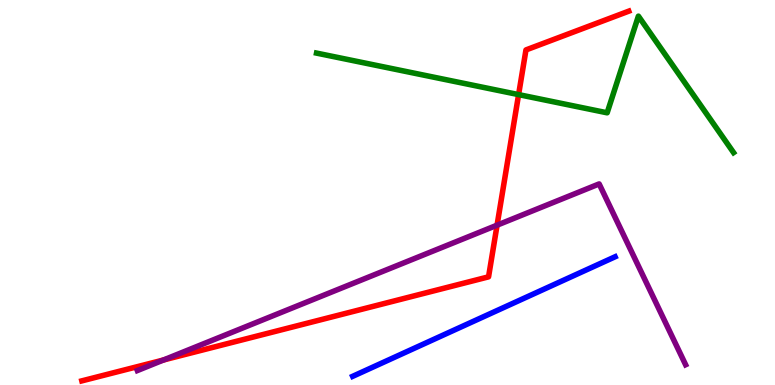[{'lines': ['blue', 'red'], 'intersections': []}, {'lines': ['green', 'red'], 'intersections': [{'x': 6.69, 'y': 7.54}]}, {'lines': ['purple', 'red'], 'intersections': [{'x': 2.11, 'y': 0.65}, {'x': 6.41, 'y': 4.15}]}, {'lines': ['blue', 'green'], 'intersections': []}, {'lines': ['blue', 'purple'], 'intersections': []}, {'lines': ['green', 'purple'], 'intersections': []}]